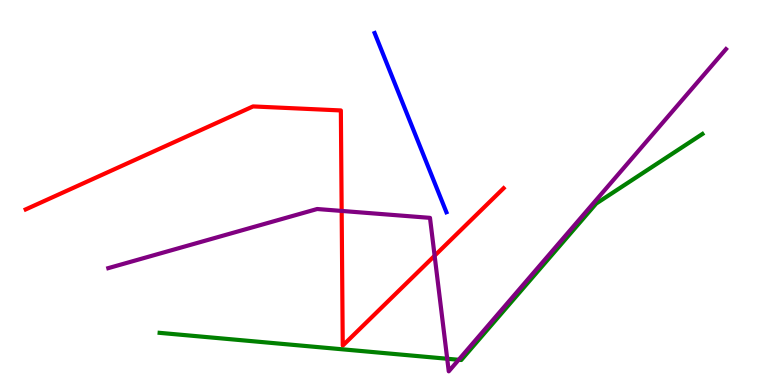[{'lines': ['blue', 'red'], 'intersections': []}, {'lines': ['green', 'red'], 'intersections': []}, {'lines': ['purple', 'red'], 'intersections': [{'x': 4.41, 'y': 4.52}, {'x': 5.61, 'y': 3.36}]}, {'lines': ['blue', 'green'], 'intersections': []}, {'lines': ['blue', 'purple'], 'intersections': []}, {'lines': ['green', 'purple'], 'intersections': [{'x': 5.77, 'y': 0.682}, {'x': 5.92, 'y': 0.655}]}]